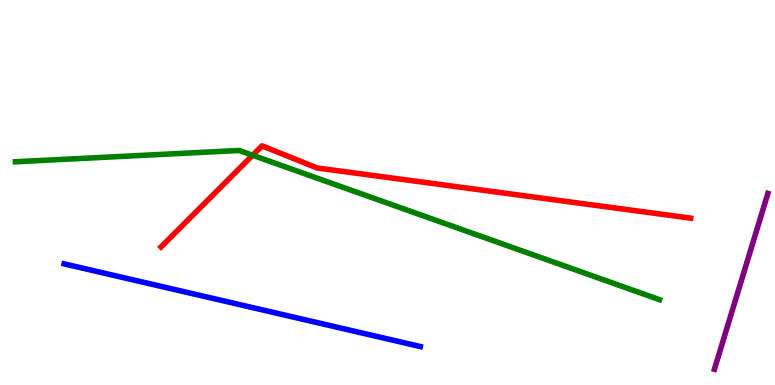[{'lines': ['blue', 'red'], 'intersections': []}, {'lines': ['green', 'red'], 'intersections': [{'x': 3.26, 'y': 5.97}]}, {'lines': ['purple', 'red'], 'intersections': []}, {'lines': ['blue', 'green'], 'intersections': []}, {'lines': ['blue', 'purple'], 'intersections': []}, {'lines': ['green', 'purple'], 'intersections': []}]